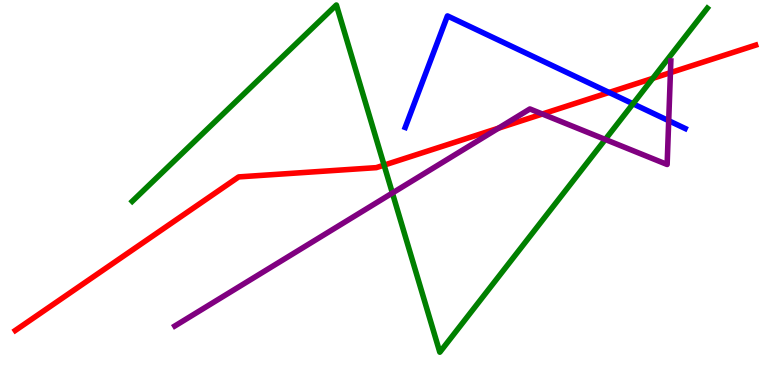[{'lines': ['blue', 'red'], 'intersections': [{'x': 7.86, 'y': 7.6}]}, {'lines': ['green', 'red'], 'intersections': [{'x': 4.96, 'y': 5.71}, {'x': 8.42, 'y': 7.96}]}, {'lines': ['purple', 'red'], 'intersections': [{'x': 6.43, 'y': 6.67}, {'x': 7.0, 'y': 7.04}, {'x': 8.65, 'y': 8.11}]}, {'lines': ['blue', 'green'], 'intersections': [{'x': 8.17, 'y': 7.3}]}, {'lines': ['blue', 'purple'], 'intersections': [{'x': 8.63, 'y': 6.86}]}, {'lines': ['green', 'purple'], 'intersections': [{'x': 5.06, 'y': 4.99}, {'x': 7.81, 'y': 6.38}]}]